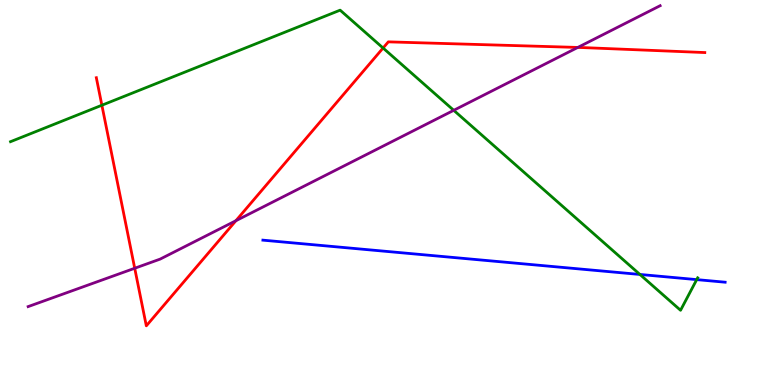[{'lines': ['blue', 'red'], 'intersections': []}, {'lines': ['green', 'red'], 'intersections': [{'x': 1.31, 'y': 7.27}, {'x': 4.94, 'y': 8.75}]}, {'lines': ['purple', 'red'], 'intersections': [{'x': 1.74, 'y': 3.03}, {'x': 3.04, 'y': 4.27}, {'x': 7.46, 'y': 8.77}]}, {'lines': ['blue', 'green'], 'intersections': [{'x': 8.26, 'y': 2.87}, {'x': 8.99, 'y': 2.74}]}, {'lines': ['blue', 'purple'], 'intersections': []}, {'lines': ['green', 'purple'], 'intersections': [{'x': 5.85, 'y': 7.13}]}]